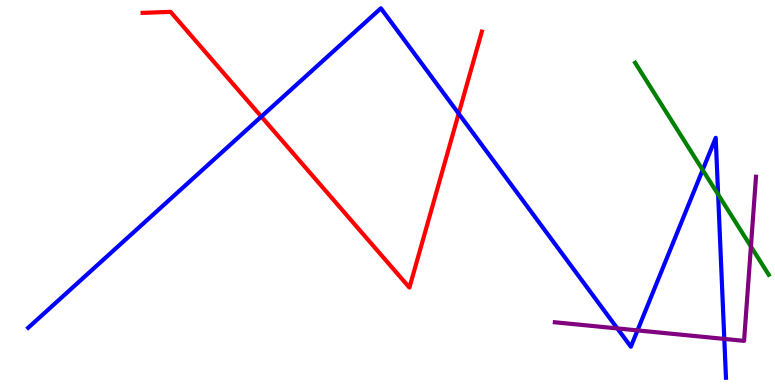[{'lines': ['blue', 'red'], 'intersections': [{'x': 3.37, 'y': 6.97}, {'x': 5.92, 'y': 7.05}]}, {'lines': ['green', 'red'], 'intersections': []}, {'lines': ['purple', 'red'], 'intersections': []}, {'lines': ['blue', 'green'], 'intersections': [{'x': 9.07, 'y': 5.59}, {'x': 9.27, 'y': 4.95}]}, {'lines': ['blue', 'purple'], 'intersections': [{'x': 7.97, 'y': 1.47}, {'x': 8.23, 'y': 1.42}, {'x': 9.35, 'y': 1.2}]}, {'lines': ['green', 'purple'], 'intersections': [{'x': 9.69, 'y': 3.6}]}]